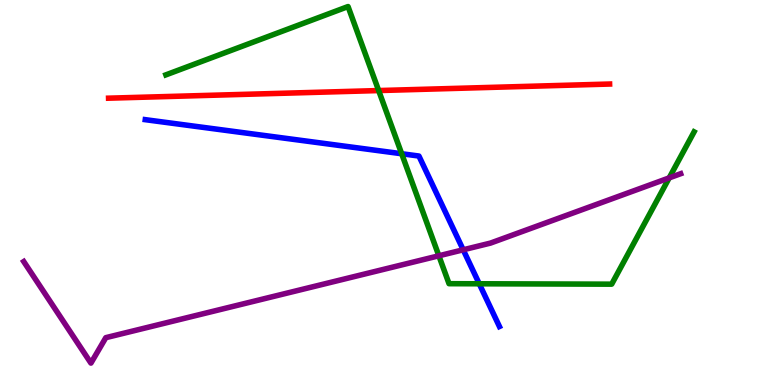[{'lines': ['blue', 'red'], 'intersections': []}, {'lines': ['green', 'red'], 'intersections': [{'x': 4.89, 'y': 7.65}]}, {'lines': ['purple', 'red'], 'intersections': []}, {'lines': ['blue', 'green'], 'intersections': [{'x': 5.18, 'y': 6.01}, {'x': 6.18, 'y': 2.63}]}, {'lines': ['blue', 'purple'], 'intersections': [{'x': 5.98, 'y': 3.51}]}, {'lines': ['green', 'purple'], 'intersections': [{'x': 5.66, 'y': 3.36}, {'x': 8.63, 'y': 5.38}]}]